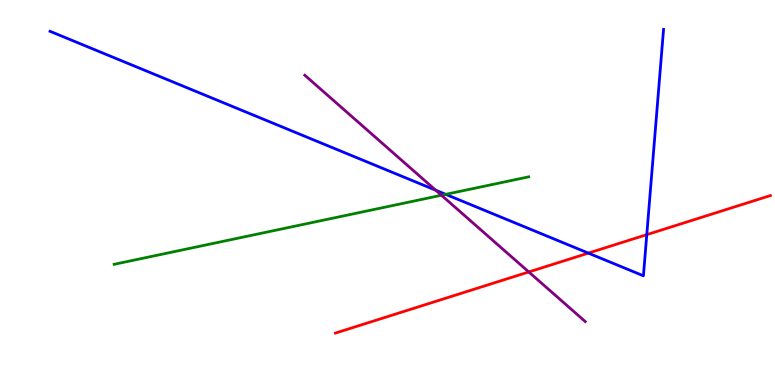[{'lines': ['blue', 'red'], 'intersections': [{'x': 7.59, 'y': 3.43}, {'x': 8.35, 'y': 3.91}]}, {'lines': ['green', 'red'], 'intersections': []}, {'lines': ['purple', 'red'], 'intersections': [{'x': 6.82, 'y': 2.94}]}, {'lines': ['blue', 'green'], 'intersections': [{'x': 5.75, 'y': 4.95}]}, {'lines': ['blue', 'purple'], 'intersections': [{'x': 5.62, 'y': 5.06}]}, {'lines': ['green', 'purple'], 'intersections': [{'x': 5.7, 'y': 4.93}]}]